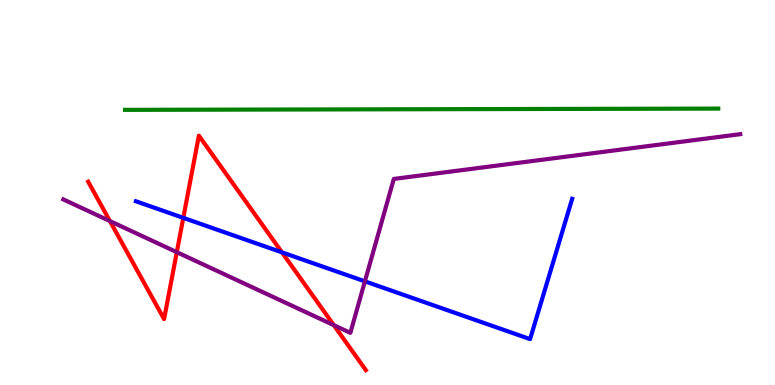[{'lines': ['blue', 'red'], 'intersections': [{'x': 2.37, 'y': 4.34}, {'x': 3.64, 'y': 3.45}]}, {'lines': ['green', 'red'], 'intersections': []}, {'lines': ['purple', 'red'], 'intersections': [{'x': 1.42, 'y': 4.26}, {'x': 2.28, 'y': 3.45}, {'x': 4.31, 'y': 1.55}]}, {'lines': ['blue', 'green'], 'intersections': []}, {'lines': ['blue', 'purple'], 'intersections': [{'x': 4.71, 'y': 2.69}]}, {'lines': ['green', 'purple'], 'intersections': []}]